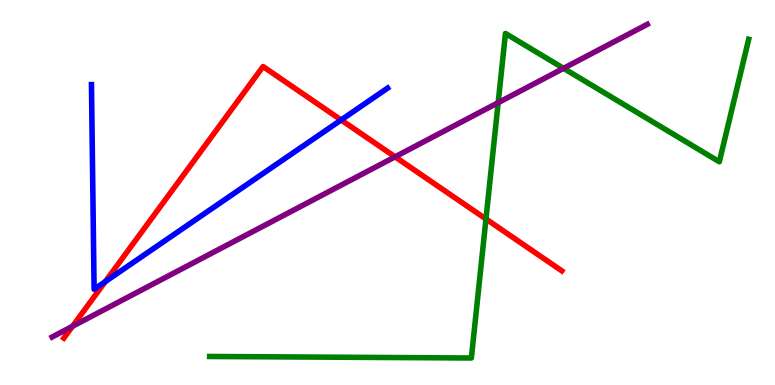[{'lines': ['blue', 'red'], 'intersections': [{'x': 1.36, 'y': 2.68}, {'x': 4.4, 'y': 6.88}]}, {'lines': ['green', 'red'], 'intersections': [{'x': 6.27, 'y': 4.31}]}, {'lines': ['purple', 'red'], 'intersections': [{'x': 0.936, 'y': 1.52}, {'x': 5.1, 'y': 5.93}]}, {'lines': ['blue', 'green'], 'intersections': []}, {'lines': ['blue', 'purple'], 'intersections': []}, {'lines': ['green', 'purple'], 'intersections': [{'x': 6.43, 'y': 7.33}, {'x': 7.27, 'y': 8.23}]}]